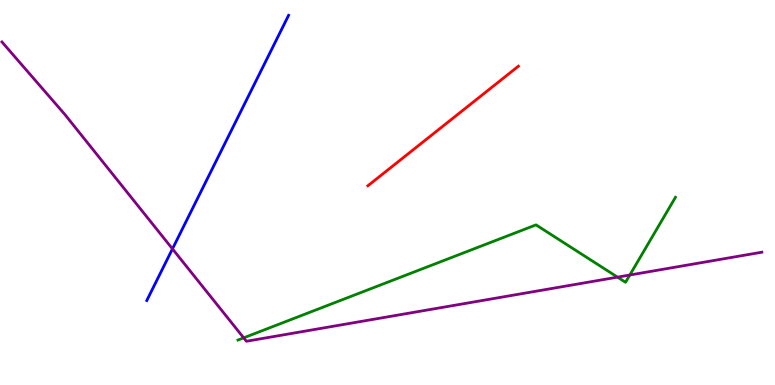[{'lines': ['blue', 'red'], 'intersections': []}, {'lines': ['green', 'red'], 'intersections': []}, {'lines': ['purple', 'red'], 'intersections': []}, {'lines': ['blue', 'green'], 'intersections': []}, {'lines': ['blue', 'purple'], 'intersections': [{'x': 2.23, 'y': 3.54}]}, {'lines': ['green', 'purple'], 'intersections': [{'x': 3.14, 'y': 1.22}, {'x': 7.97, 'y': 2.8}, {'x': 8.13, 'y': 2.86}]}]